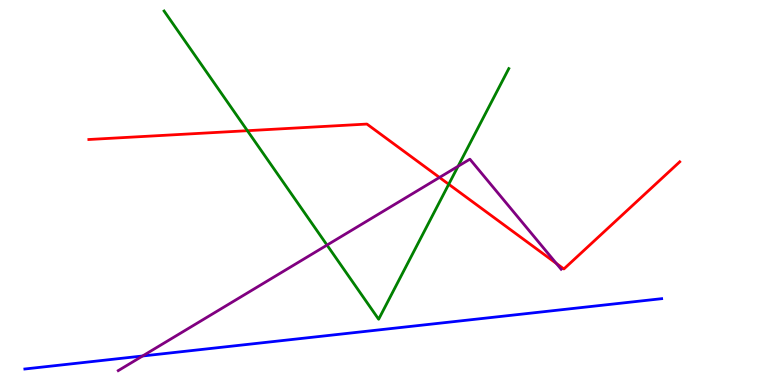[{'lines': ['blue', 'red'], 'intersections': []}, {'lines': ['green', 'red'], 'intersections': [{'x': 3.19, 'y': 6.61}, {'x': 5.79, 'y': 5.21}]}, {'lines': ['purple', 'red'], 'intersections': [{'x': 5.67, 'y': 5.39}, {'x': 7.18, 'y': 3.16}]}, {'lines': ['blue', 'green'], 'intersections': []}, {'lines': ['blue', 'purple'], 'intersections': [{'x': 1.84, 'y': 0.753}]}, {'lines': ['green', 'purple'], 'intersections': [{'x': 4.22, 'y': 3.63}, {'x': 5.91, 'y': 5.68}]}]